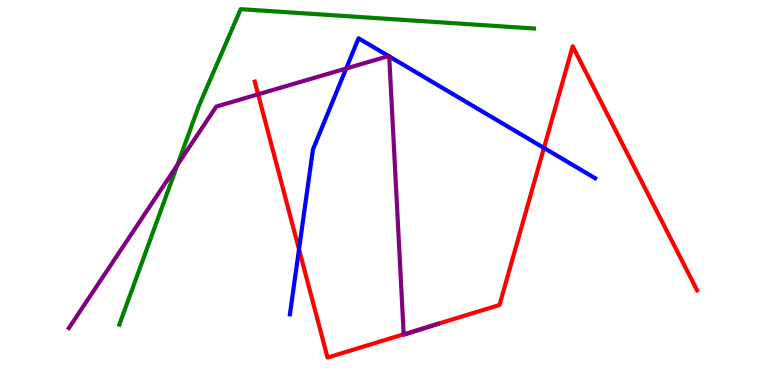[{'lines': ['blue', 'red'], 'intersections': [{'x': 3.86, 'y': 3.52}, {'x': 7.02, 'y': 6.16}]}, {'lines': ['green', 'red'], 'intersections': []}, {'lines': ['purple', 'red'], 'intersections': [{'x': 3.33, 'y': 7.55}, {'x': 5.21, 'y': 1.32}]}, {'lines': ['blue', 'green'], 'intersections': []}, {'lines': ['blue', 'purple'], 'intersections': [{'x': 4.47, 'y': 8.22}, {'x': 5.01, 'y': 8.54}, {'x': 5.02, 'y': 8.53}]}, {'lines': ['green', 'purple'], 'intersections': [{'x': 2.29, 'y': 5.72}]}]